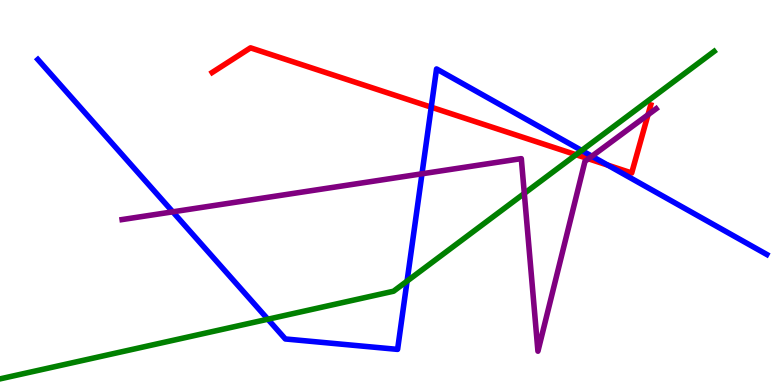[{'lines': ['blue', 'red'], 'intersections': [{'x': 5.56, 'y': 7.22}, {'x': 7.84, 'y': 5.71}]}, {'lines': ['green', 'red'], 'intersections': [{'x': 7.43, 'y': 5.98}]}, {'lines': ['purple', 'red'], 'intersections': [{'x': 7.59, 'y': 5.88}, {'x': 8.36, 'y': 7.02}]}, {'lines': ['blue', 'green'], 'intersections': [{'x': 3.46, 'y': 1.71}, {'x': 5.25, 'y': 2.7}, {'x': 7.51, 'y': 6.09}]}, {'lines': ['blue', 'purple'], 'intersections': [{'x': 2.23, 'y': 4.5}, {'x': 5.44, 'y': 5.49}, {'x': 7.64, 'y': 5.94}]}, {'lines': ['green', 'purple'], 'intersections': [{'x': 6.77, 'y': 4.98}]}]